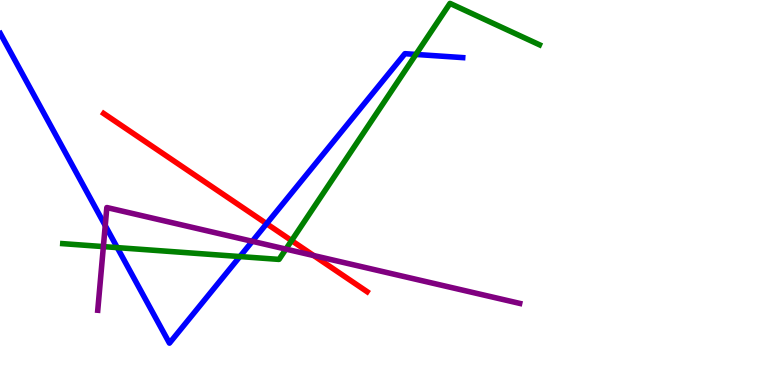[{'lines': ['blue', 'red'], 'intersections': [{'x': 3.44, 'y': 4.19}]}, {'lines': ['green', 'red'], 'intersections': [{'x': 3.76, 'y': 3.75}]}, {'lines': ['purple', 'red'], 'intersections': [{'x': 4.05, 'y': 3.36}]}, {'lines': ['blue', 'green'], 'intersections': [{'x': 1.51, 'y': 3.57}, {'x': 3.1, 'y': 3.34}, {'x': 5.37, 'y': 8.59}]}, {'lines': ['blue', 'purple'], 'intersections': [{'x': 1.36, 'y': 4.14}, {'x': 3.26, 'y': 3.73}]}, {'lines': ['green', 'purple'], 'intersections': [{'x': 1.33, 'y': 3.59}, {'x': 3.69, 'y': 3.53}]}]